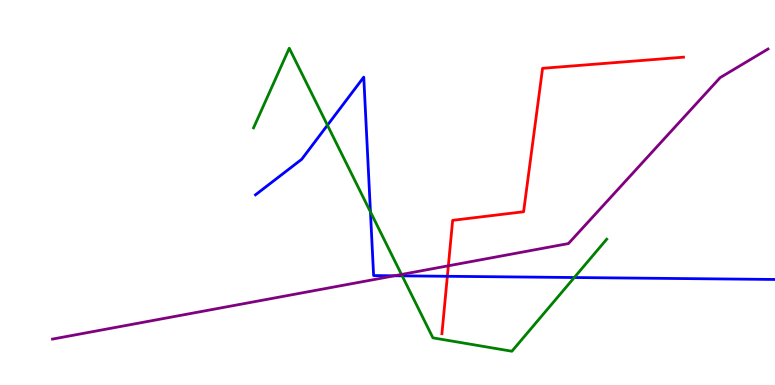[{'lines': ['blue', 'red'], 'intersections': [{'x': 5.77, 'y': 2.82}]}, {'lines': ['green', 'red'], 'intersections': []}, {'lines': ['purple', 'red'], 'intersections': [{'x': 5.79, 'y': 3.1}]}, {'lines': ['blue', 'green'], 'intersections': [{'x': 4.23, 'y': 6.75}, {'x': 4.78, 'y': 4.5}, {'x': 5.19, 'y': 2.84}, {'x': 7.41, 'y': 2.79}]}, {'lines': ['blue', 'purple'], 'intersections': [{'x': 5.09, 'y': 2.84}]}, {'lines': ['green', 'purple'], 'intersections': [{'x': 5.18, 'y': 2.87}]}]